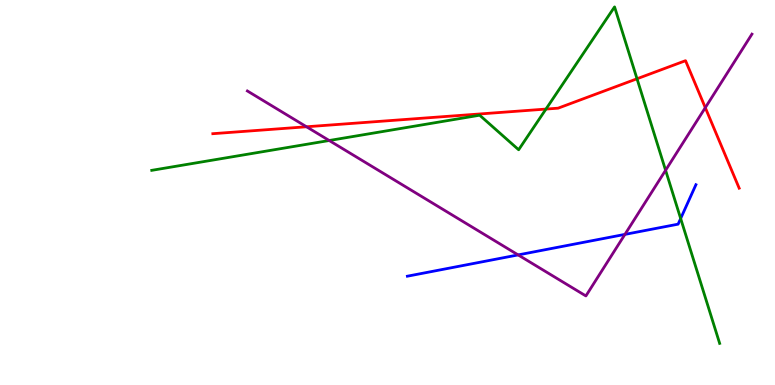[{'lines': ['blue', 'red'], 'intersections': []}, {'lines': ['green', 'red'], 'intersections': [{'x': 7.04, 'y': 7.17}, {'x': 8.22, 'y': 7.95}]}, {'lines': ['purple', 'red'], 'intersections': [{'x': 3.95, 'y': 6.71}, {'x': 9.1, 'y': 7.2}]}, {'lines': ['blue', 'green'], 'intersections': [{'x': 8.78, 'y': 4.32}]}, {'lines': ['blue', 'purple'], 'intersections': [{'x': 6.69, 'y': 3.38}, {'x': 8.06, 'y': 3.91}]}, {'lines': ['green', 'purple'], 'intersections': [{'x': 4.25, 'y': 6.35}, {'x': 8.59, 'y': 5.58}]}]